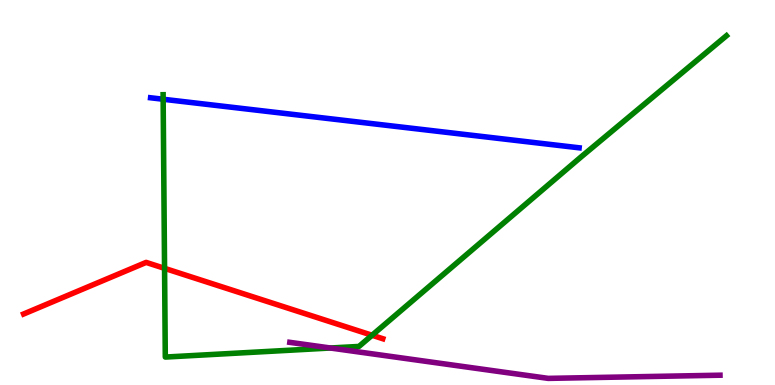[{'lines': ['blue', 'red'], 'intersections': []}, {'lines': ['green', 'red'], 'intersections': [{'x': 2.12, 'y': 3.03}, {'x': 4.8, 'y': 1.29}]}, {'lines': ['purple', 'red'], 'intersections': []}, {'lines': ['blue', 'green'], 'intersections': [{'x': 2.11, 'y': 7.42}]}, {'lines': ['blue', 'purple'], 'intersections': []}, {'lines': ['green', 'purple'], 'intersections': [{'x': 4.26, 'y': 0.961}]}]